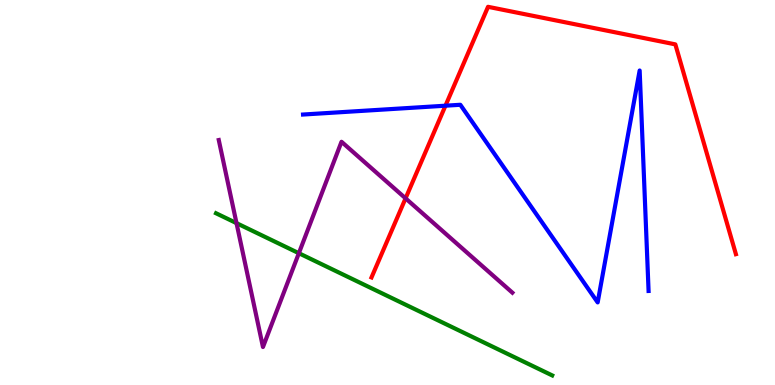[{'lines': ['blue', 'red'], 'intersections': [{'x': 5.75, 'y': 7.25}]}, {'lines': ['green', 'red'], 'intersections': []}, {'lines': ['purple', 'red'], 'intersections': [{'x': 5.23, 'y': 4.85}]}, {'lines': ['blue', 'green'], 'intersections': []}, {'lines': ['blue', 'purple'], 'intersections': []}, {'lines': ['green', 'purple'], 'intersections': [{'x': 3.05, 'y': 4.2}, {'x': 3.86, 'y': 3.42}]}]